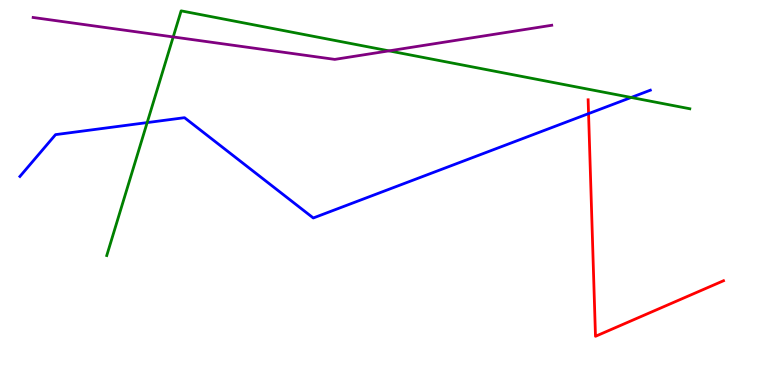[{'lines': ['blue', 'red'], 'intersections': [{'x': 7.59, 'y': 7.05}]}, {'lines': ['green', 'red'], 'intersections': []}, {'lines': ['purple', 'red'], 'intersections': []}, {'lines': ['blue', 'green'], 'intersections': [{'x': 1.9, 'y': 6.82}, {'x': 8.14, 'y': 7.47}]}, {'lines': ['blue', 'purple'], 'intersections': []}, {'lines': ['green', 'purple'], 'intersections': [{'x': 2.23, 'y': 9.04}, {'x': 5.02, 'y': 8.68}]}]